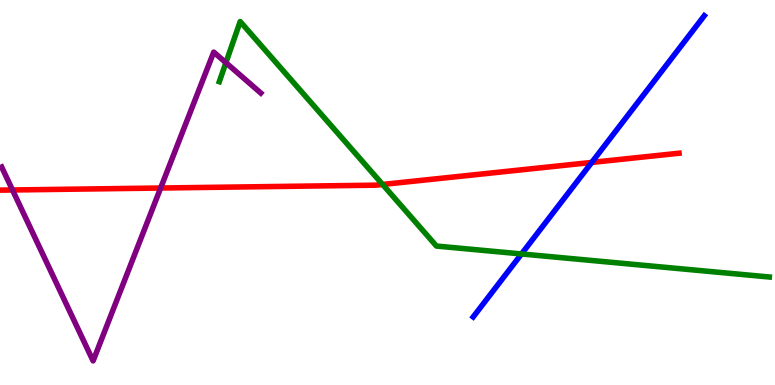[{'lines': ['blue', 'red'], 'intersections': [{'x': 7.64, 'y': 5.78}]}, {'lines': ['green', 'red'], 'intersections': [{'x': 4.94, 'y': 5.21}]}, {'lines': ['purple', 'red'], 'intersections': [{'x': 0.161, 'y': 5.07}, {'x': 2.07, 'y': 5.12}]}, {'lines': ['blue', 'green'], 'intersections': [{'x': 6.73, 'y': 3.4}]}, {'lines': ['blue', 'purple'], 'intersections': []}, {'lines': ['green', 'purple'], 'intersections': [{'x': 2.91, 'y': 8.37}]}]